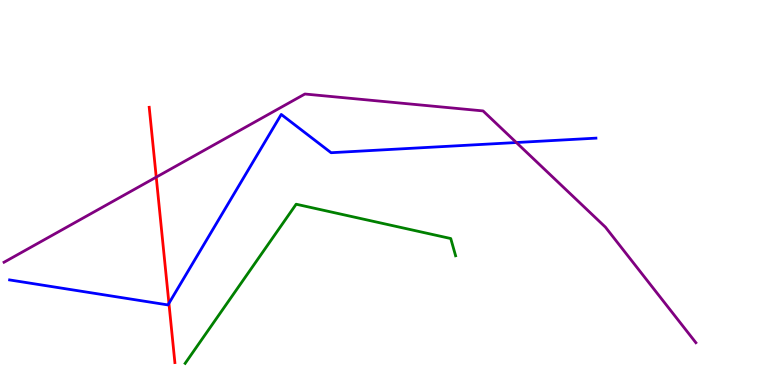[{'lines': ['blue', 'red'], 'intersections': [{'x': 2.18, 'y': 2.12}]}, {'lines': ['green', 'red'], 'intersections': []}, {'lines': ['purple', 'red'], 'intersections': [{'x': 2.02, 'y': 5.4}]}, {'lines': ['blue', 'green'], 'intersections': []}, {'lines': ['blue', 'purple'], 'intersections': [{'x': 6.66, 'y': 6.3}]}, {'lines': ['green', 'purple'], 'intersections': []}]